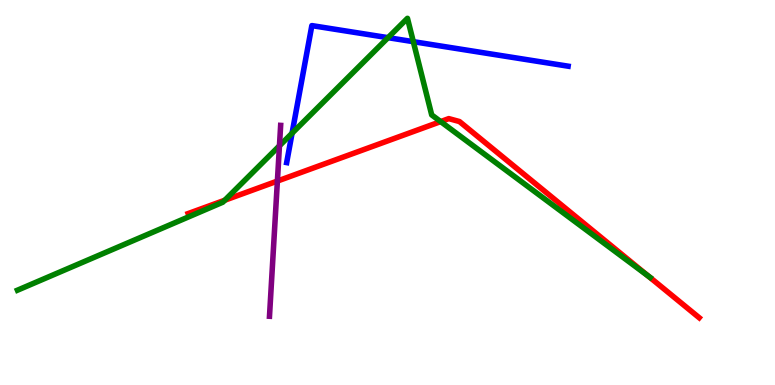[{'lines': ['blue', 'red'], 'intersections': []}, {'lines': ['green', 'red'], 'intersections': [{'x': 2.9, 'y': 4.8}, {'x': 5.69, 'y': 6.84}, {'x': 8.37, 'y': 2.83}]}, {'lines': ['purple', 'red'], 'intersections': [{'x': 3.58, 'y': 5.3}]}, {'lines': ['blue', 'green'], 'intersections': [{'x': 3.77, 'y': 6.54}, {'x': 5.01, 'y': 9.02}, {'x': 5.33, 'y': 8.92}]}, {'lines': ['blue', 'purple'], 'intersections': []}, {'lines': ['green', 'purple'], 'intersections': [{'x': 3.61, 'y': 6.21}]}]